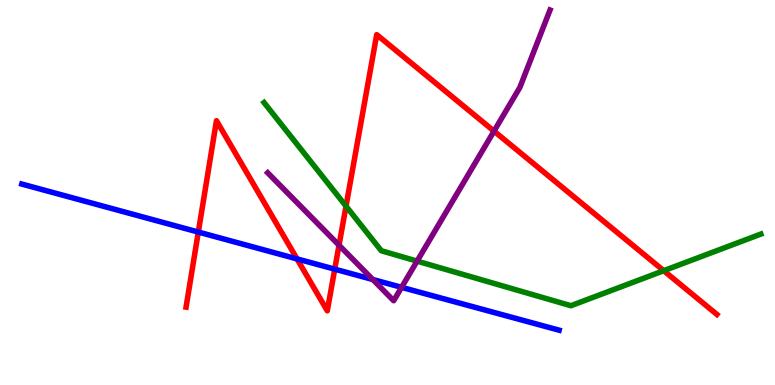[{'lines': ['blue', 'red'], 'intersections': [{'x': 2.56, 'y': 3.97}, {'x': 3.83, 'y': 3.28}, {'x': 4.32, 'y': 3.01}]}, {'lines': ['green', 'red'], 'intersections': [{'x': 4.46, 'y': 4.65}, {'x': 8.56, 'y': 2.97}]}, {'lines': ['purple', 'red'], 'intersections': [{'x': 4.37, 'y': 3.63}, {'x': 6.37, 'y': 6.59}]}, {'lines': ['blue', 'green'], 'intersections': []}, {'lines': ['blue', 'purple'], 'intersections': [{'x': 4.81, 'y': 2.74}, {'x': 5.18, 'y': 2.54}]}, {'lines': ['green', 'purple'], 'intersections': [{'x': 5.38, 'y': 3.22}]}]